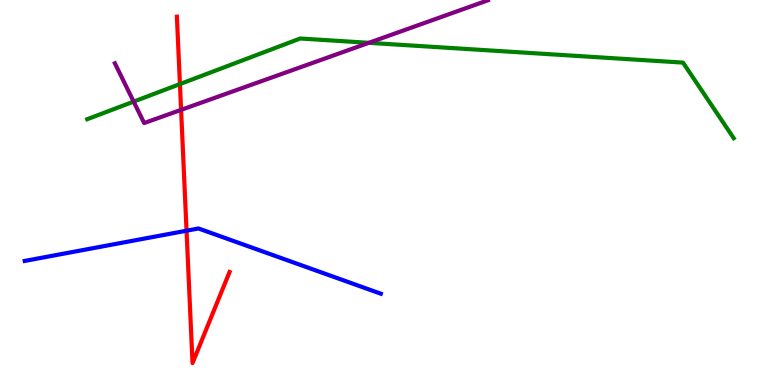[{'lines': ['blue', 'red'], 'intersections': [{'x': 2.41, 'y': 4.01}]}, {'lines': ['green', 'red'], 'intersections': [{'x': 2.32, 'y': 7.82}]}, {'lines': ['purple', 'red'], 'intersections': [{'x': 2.34, 'y': 7.15}]}, {'lines': ['blue', 'green'], 'intersections': []}, {'lines': ['blue', 'purple'], 'intersections': []}, {'lines': ['green', 'purple'], 'intersections': [{'x': 1.72, 'y': 7.36}, {'x': 4.76, 'y': 8.89}]}]